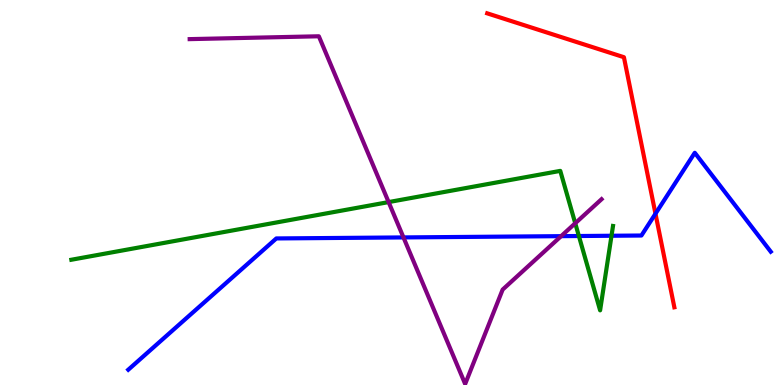[{'lines': ['blue', 'red'], 'intersections': [{'x': 8.46, 'y': 4.45}]}, {'lines': ['green', 'red'], 'intersections': []}, {'lines': ['purple', 'red'], 'intersections': []}, {'lines': ['blue', 'green'], 'intersections': [{'x': 7.47, 'y': 3.87}, {'x': 7.89, 'y': 3.88}]}, {'lines': ['blue', 'purple'], 'intersections': [{'x': 5.21, 'y': 3.83}, {'x': 7.24, 'y': 3.87}]}, {'lines': ['green', 'purple'], 'intersections': [{'x': 5.01, 'y': 4.75}, {'x': 7.42, 'y': 4.2}]}]